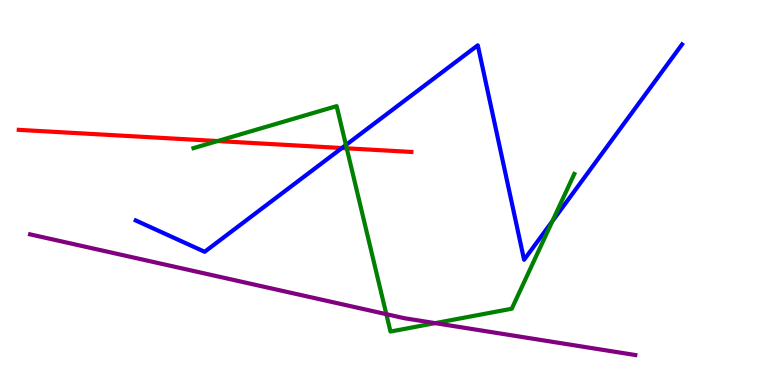[{'lines': ['blue', 'red'], 'intersections': [{'x': 4.41, 'y': 6.15}]}, {'lines': ['green', 'red'], 'intersections': [{'x': 2.81, 'y': 6.34}, {'x': 4.47, 'y': 6.15}]}, {'lines': ['purple', 'red'], 'intersections': []}, {'lines': ['blue', 'green'], 'intersections': [{'x': 4.46, 'y': 6.23}, {'x': 7.13, 'y': 4.25}]}, {'lines': ['blue', 'purple'], 'intersections': []}, {'lines': ['green', 'purple'], 'intersections': [{'x': 4.98, 'y': 1.84}, {'x': 5.62, 'y': 1.61}]}]